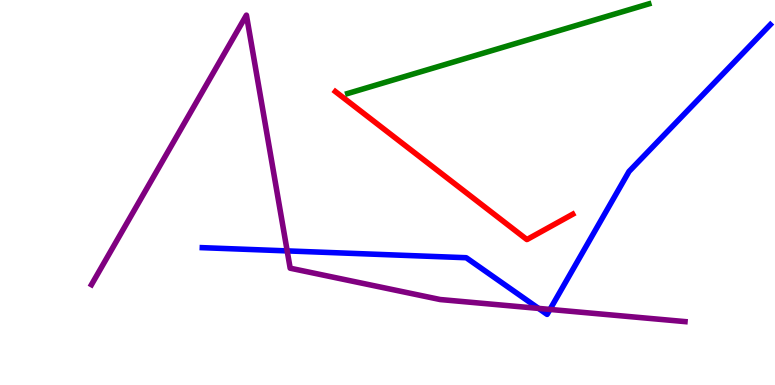[{'lines': ['blue', 'red'], 'intersections': []}, {'lines': ['green', 'red'], 'intersections': []}, {'lines': ['purple', 'red'], 'intersections': []}, {'lines': ['blue', 'green'], 'intersections': []}, {'lines': ['blue', 'purple'], 'intersections': [{'x': 3.71, 'y': 3.48}, {'x': 6.95, 'y': 1.99}, {'x': 7.1, 'y': 1.96}]}, {'lines': ['green', 'purple'], 'intersections': []}]